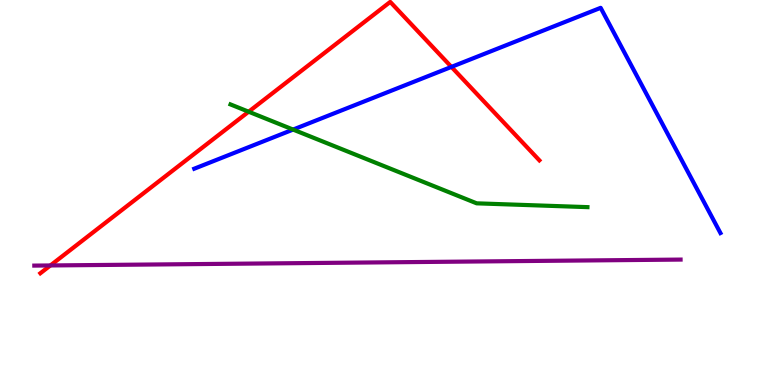[{'lines': ['blue', 'red'], 'intersections': [{'x': 5.82, 'y': 8.26}]}, {'lines': ['green', 'red'], 'intersections': [{'x': 3.21, 'y': 7.1}]}, {'lines': ['purple', 'red'], 'intersections': [{'x': 0.65, 'y': 3.11}]}, {'lines': ['blue', 'green'], 'intersections': [{'x': 3.78, 'y': 6.63}]}, {'lines': ['blue', 'purple'], 'intersections': []}, {'lines': ['green', 'purple'], 'intersections': []}]